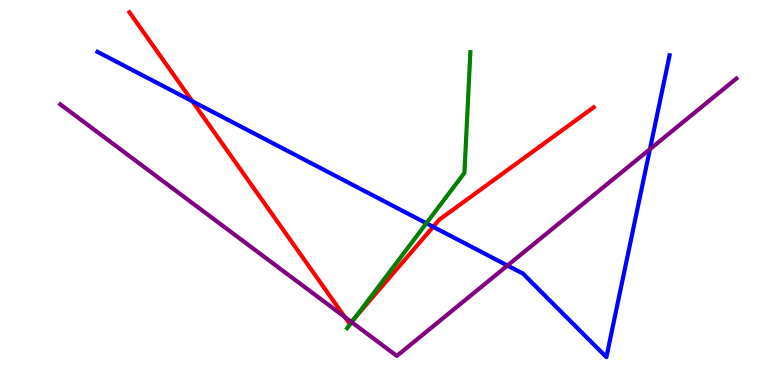[{'lines': ['blue', 'red'], 'intersections': [{'x': 2.48, 'y': 7.37}, {'x': 5.59, 'y': 4.11}]}, {'lines': ['green', 'red'], 'intersections': [{'x': 4.59, 'y': 1.77}]}, {'lines': ['purple', 'red'], 'intersections': [{'x': 4.45, 'y': 1.76}, {'x': 4.53, 'y': 1.64}]}, {'lines': ['blue', 'green'], 'intersections': [{'x': 5.5, 'y': 4.2}]}, {'lines': ['blue', 'purple'], 'intersections': [{'x': 6.55, 'y': 3.1}, {'x': 8.39, 'y': 6.13}]}, {'lines': ['green', 'purple'], 'intersections': [{'x': 4.54, 'y': 1.63}]}]